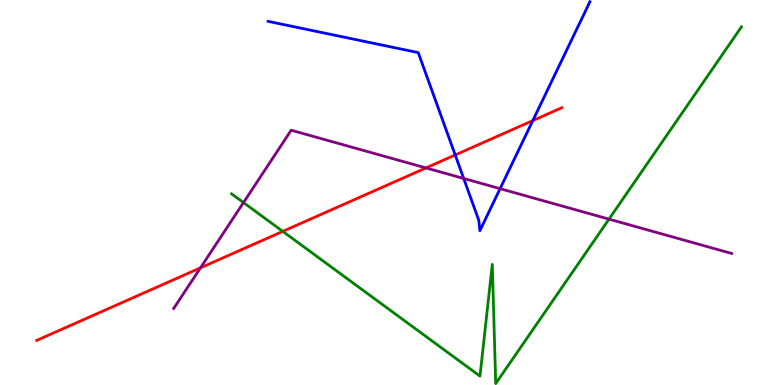[{'lines': ['blue', 'red'], 'intersections': [{'x': 5.87, 'y': 5.97}, {'x': 6.88, 'y': 6.87}]}, {'lines': ['green', 'red'], 'intersections': [{'x': 3.65, 'y': 3.99}]}, {'lines': ['purple', 'red'], 'intersections': [{'x': 2.59, 'y': 3.04}, {'x': 5.5, 'y': 5.64}]}, {'lines': ['blue', 'green'], 'intersections': []}, {'lines': ['blue', 'purple'], 'intersections': [{'x': 5.98, 'y': 5.36}, {'x': 6.45, 'y': 5.1}]}, {'lines': ['green', 'purple'], 'intersections': [{'x': 3.14, 'y': 4.74}, {'x': 7.86, 'y': 4.31}]}]